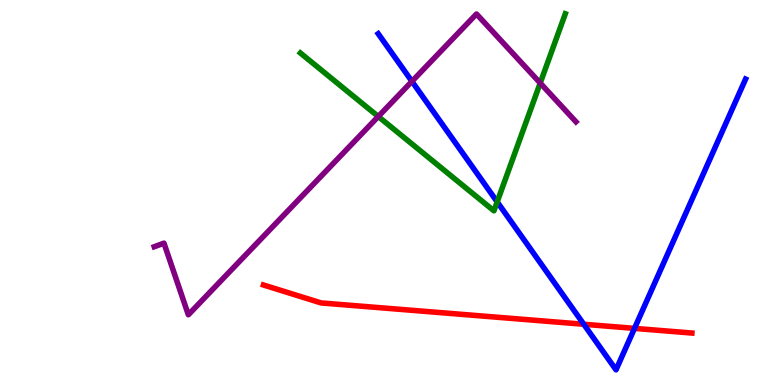[{'lines': ['blue', 'red'], 'intersections': [{'x': 7.53, 'y': 1.58}, {'x': 8.19, 'y': 1.47}]}, {'lines': ['green', 'red'], 'intersections': []}, {'lines': ['purple', 'red'], 'intersections': []}, {'lines': ['blue', 'green'], 'intersections': [{'x': 6.42, 'y': 4.76}]}, {'lines': ['blue', 'purple'], 'intersections': [{'x': 5.32, 'y': 7.89}]}, {'lines': ['green', 'purple'], 'intersections': [{'x': 4.88, 'y': 6.97}, {'x': 6.97, 'y': 7.84}]}]